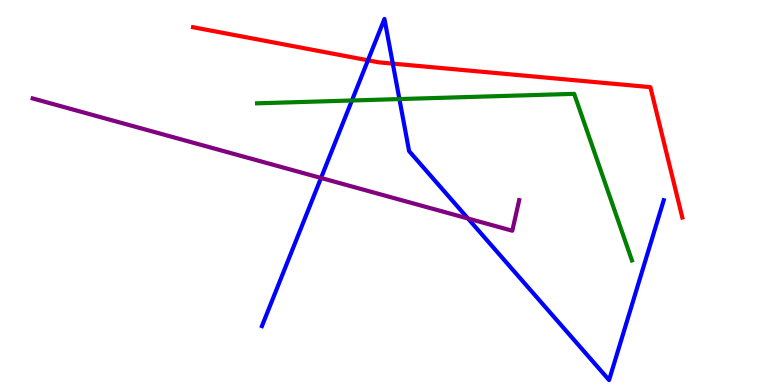[{'lines': ['blue', 'red'], 'intersections': [{'x': 4.75, 'y': 8.43}, {'x': 5.07, 'y': 8.35}]}, {'lines': ['green', 'red'], 'intersections': []}, {'lines': ['purple', 'red'], 'intersections': []}, {'lines': ['blue', 'green'], 'intersections': [{'x': 4.54, 'y': 7.39}, {'x': 5.15, 'y': 7.43}]}, {'lines': ['blue', 'purple'], 'intersections': [{'x': 4.14, 'y': 5.38}, {'x': 6.04, 'y': 4.32}]}, {'lines': ['green', 'purple'], 'intersections': []}]